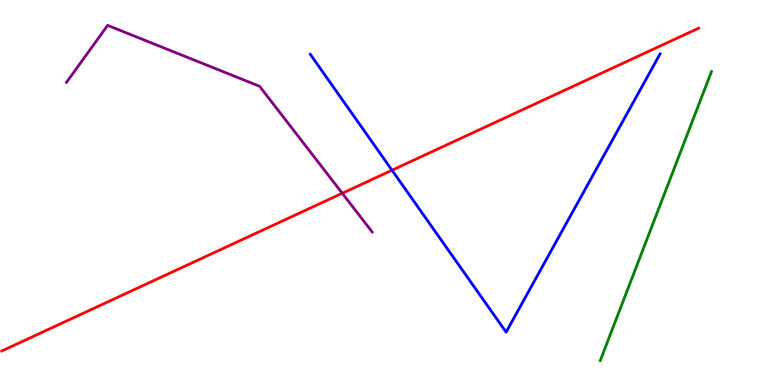[{'lines': ['blue', 'red'], 'intersections': [{'x': 5.06, 'y': 5.58}]}, {'lines': ['green', 'red'], 'intersections': []}, {'lines': ['purple', 'red'], 'intersections': [{'x': 4.42, 'y': 4.98}]}, {'lines': ['blue', 'green'], 'intersections': []}, {'lines': ['blue', 'purple'], 'intersections': []}, {'lines': ['green', 'purple'], 'intersections': []}]